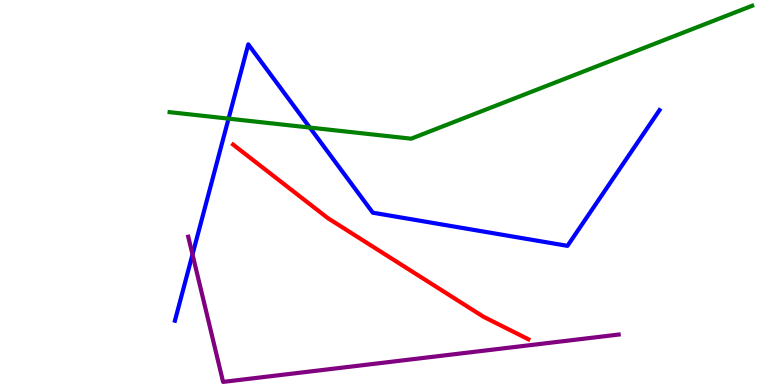[{'lines': ['blue', 'red'], 'intersections': []}, {'lines': ['green', 'red'], 'intersections': []}, {'lines': ['purple', 'red'], 'intersections': []}, {'lines': ['blue', 'green'], 'intersections': [{'x': 2.95, 'y': 6.92}, {'x': 4.0, 'y': 6.69}]}, {'lines': ['blue', 'purple'], 'intersections': [{'x': 2.48, 'y': 3.39}]}, {'lines': ['green', 'purple'], 'intersections': []}]